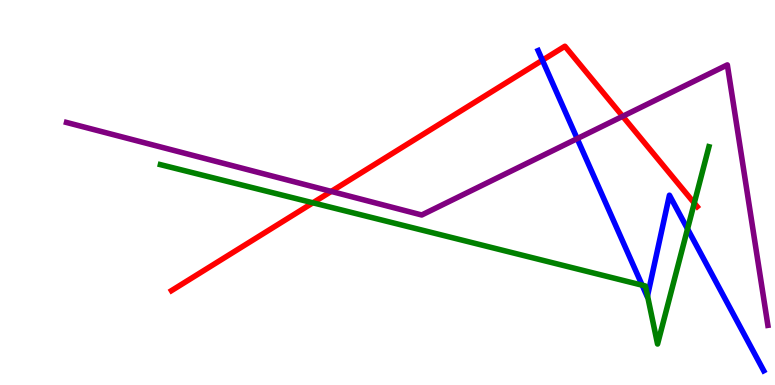[{'lines': ['blue', 'red'], 'intersections': [{'x': 7.0, 'y': 8.44}]}, {'lines': ['green', 'red'], 'intersections': [{'x': 4.04, 'y': 4.73}, {'x': 8.96, 'y': 4.72}]}, {'lines': ['purple', 'red'], 'intersections': [{'x': 4.27, 'y': 5.03}, {'x': 8.03, 'y': 6.98}]}, {'lines': ['blue', 'green'], 'intersections': [{'x': 8.29, 'y': 2.59}, {'x': 8.36, 'y': 2.31}, {'x': 8.87, 'y': 4.05}]}, {'lines': ['blue', 'purple'], 'intersections': [{'x': 7.45, 'y': 6.4}]}, {'lines': ['green', 'purple'], 'intersections': []}]